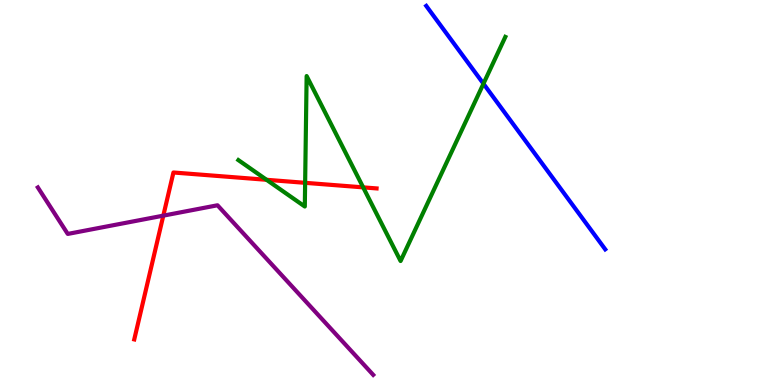[{'lines': ['blue', 'red'], 'intersections': []}, {'lines': ['green', 'red'], 'intersections': [{'x': 3.44, 'y': 5.33}, {'x': 3.94, 'y': 5.25}, {'x': 4.69, 'y': 5.13}]}, {'lines': ['purple', 'red'], 'intersections': [{'x': 2.11, 'y': 4.4}]}, {'lines': ['blue', 'green'], 'intersections': [{'x': 6.24, 'y': 7.83}]}, {'lines': ['blue', 'purple'], 'intersections': []}, {'lines': ['green', 'purple'], 'intersections': []}]